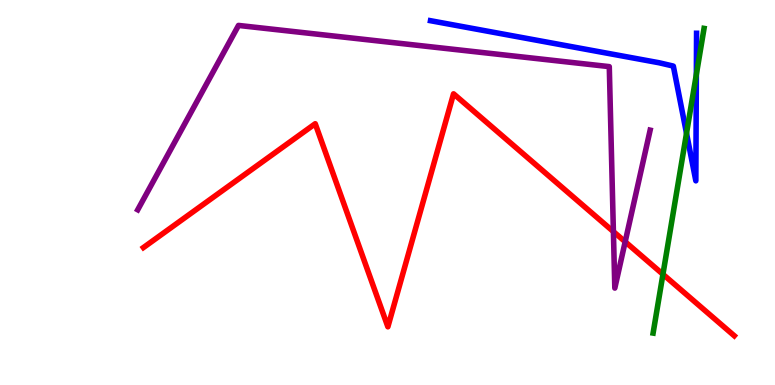[{'lines': ['blue', 'red'], 'intersections': []}, {'lines': ['green', 'red'], 'intersections': [{'x': 8.55, 'y': 2.88}]}, {'lines': ['purple', 'red'], 'intersections': [{'x': 7.91, 'y': 3.98}, {'x': 8.07, 'y': 3.72}]}, {'lines': ['blue', 'green'], 'intersections': [{'x': 8.86, 'y': 6.54}, {'x': 8.99, 'y': 8.07}]}, {'lines': ['blue', 'purple'], 'intersections': []}, {'lines': ['green', 'purple'], 'intersections': []}]